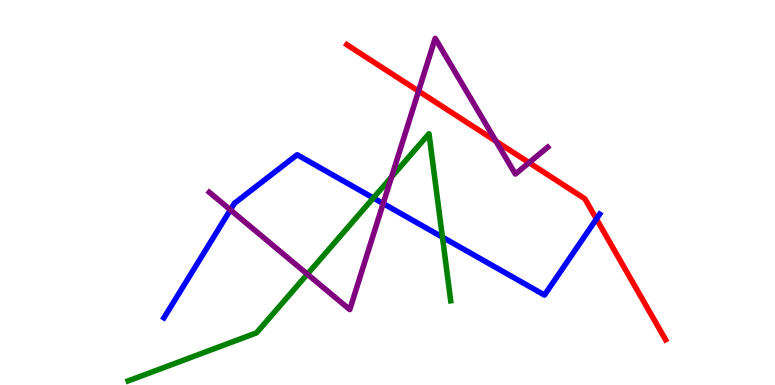[{'lines': ['blue', 'red'], 'intersections': [{'x': 7.7, 'y': 4.31}]}, {'lines': ['green', 'red'], 'intersections': []}, {'lines': ['purple', 'red'], 'intersections': [{'x': 5.4, 'y': 7.63}, {'x': 6.4, 'y': 6.33}, {'x': 6.83, 'y': 5.77}]}, {'lines': ['blue', 'green'], 'intersections': [{'x': 4.82, 'y': 4.86}, {'x': 5.71, 'y': 3.84}]}, {'lines': ['blue', 'purple'], 'intersections': [{'x': 2.97, 'y': 4.55}, {'x': 4.94, 'y': 4.71}]}, {'lines': ['green', 'purple'], 'intersections': [{'x': 3.97, 'y': 2.88}, {'x': 5.05, 'y': 5.4}]}]